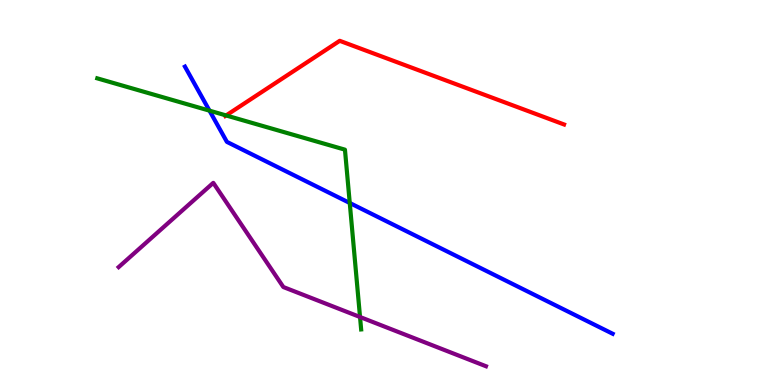[{'lines': ['blue', 'red'], 'intersections': []}, {'lines': ['green', 'red'], 'intersections': [{'x': 2.92, 'y': 7.0}]}, {'lines': ['purple', 'red'], 'intersections': []}, {'lines': ['blue', 'green'], 'intersections': [{'x': 2.7, 'y': 7.13}, {'x': 4.51, 'y': 4.73}]}, {'lines': ['blue', 'purple'], 'intersections': []}, {'lines': ['green', 'purple'], 'intersections': [{'x': 4.65, 'y': 1.77}]}]